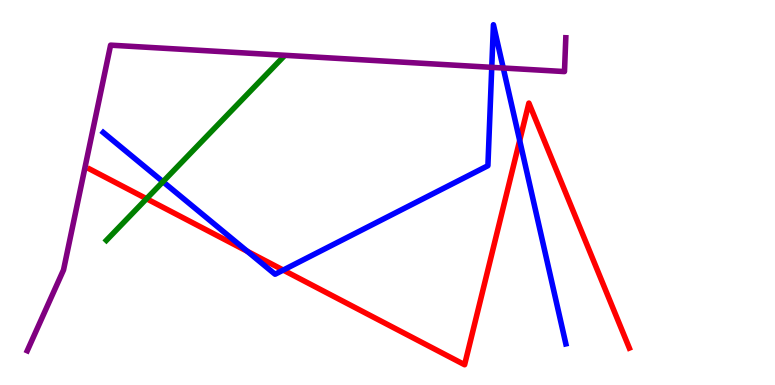[{'lines': ['blue', 'red'], 'intersections': [{'x': 3.19, 'y': 3.47}, {'x': 3.65, 'y': 2.99}, {'x': 6.71, 'y': 6.35}]}, {'lines': ['green', 'red'], 'intersections': [{'x': 1.89, 'y': 4.84}]}, {'lines': ['purple', 'red'], 'intersections': []}, {'lines': ['blue', 'green'], 'intersections': [{'x': 2.1, 'y': 5.28}]}, {'lines': ['blue', 'purple'], 'intersections': [{'x': 6.35, 'y': 8.25}, {'x': 6.49, 'y': 8.23}]}, {'lines': ['green', 'purple'], 'intersections': []}]